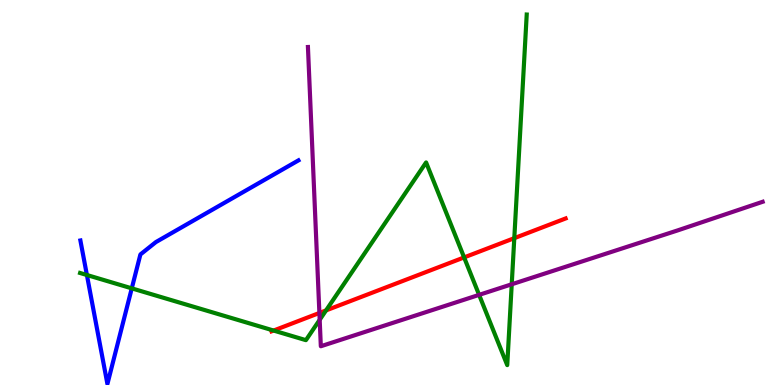[{'lines': ['blue', 'red'], 'intersections': []}, {'lines': ['green', 'red'], 'intersections': [{'x': 3.53, 'y': 1.41}, {'x': 4.21, 'y': 1.94}, {'x': 5.99, 'y': 3.31}, {'x': 6.64, 'y': 3.81}]}, {'lines': ['purple', 'red'], 'intersections': [{'x': 4.12, 'y': 1.87}]}, {'lines': ['blue', 'green'], 'intersections': [{'x': 1.12, 'y': 2.86}, {'x': 1.7, 'y': 2.51}]}, {'lines': ['blue', 'purple'], 'intersections': []}, {'lines': ['green', 'purple'], 'intersections': [{'x': 4.12, 'y': 1.69}, {'x': 6.18, 'y': 2.34}, {'x': 6.6, 'y': 2.62}]}]